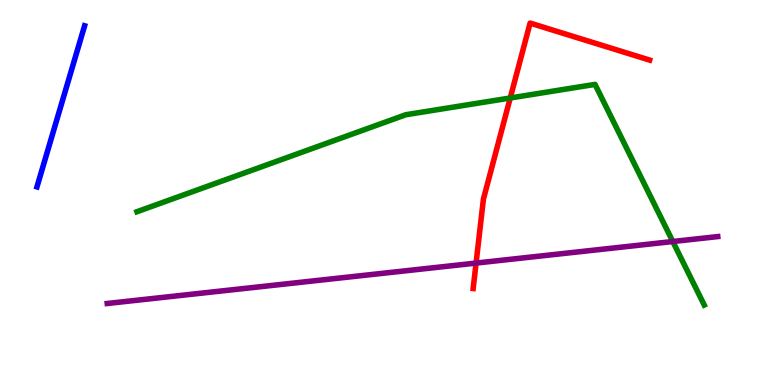[{'lines': ['blue', 'red'], 'intersections': []}, {'lines': ['green', 'red'], 'intersections': [{'x': 6.58, 'y': 7.45}]}, {'lines': ['purple', 'red'], 'intersections': [{'x': 6.14, 'y': 3.17}]}, {'lines': ['blue', 'green'], 'intersections': []}, {'lines': ['blue', 'purple'], 'intersections': []}, {'lines': ['green', 'purple'], 'intersections': [{'x': 8.68, 'y': 3.73}]}]